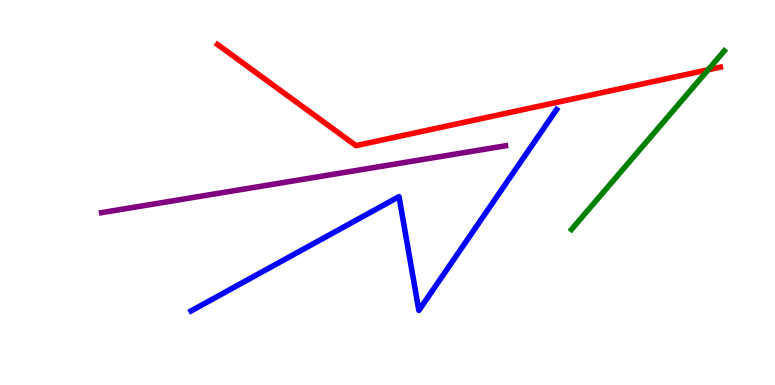[{'lines': ['blue', 'red'], 'intersections': []}, {'lines': ['green', 'red'], 'intersections': [{'x': 9.14, 'y': 8.19}]}, {'lines': ['purple', 'red'], 'intersections': []}, {'lines': ['blue', 'green'], 'intersections': []}, {'lines': ['blue', 'purple'], 'intersections': []}, {'lines': ['green', 'purple'], 'intersections': []}]